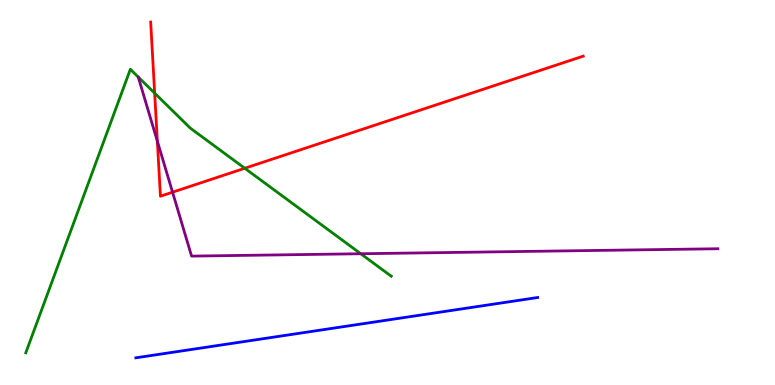[{'lines': ['blue', 'red'], 'intersections': []}, {'lines': ['green', 'red'], 'intersections': [{'x': 2.0, 'y': 7.58}, {'x': 3.16, 'y': 5.63}]}, {'lines': ['purple', 'red'], 'intersections': [{'x': 2.03, 'y': 6.33}, {'x': 2.23, 'y': 5.01}]}, {'lines': ['blue', 'green'], 'intersections': []}, {'lines': ['blue', 'purple'], 'intersections': []}, {'lines': ['green', 'purple'], 'intersections': [{'x': 4.66, 'y': 3.41}]}]